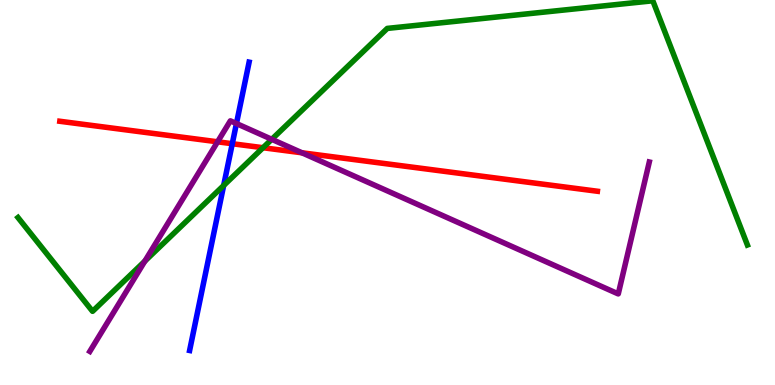[{'lines': ['blue', 'red'], 'intersections': [{'x': 3.0, 'y': 6.27}]}, {'lines': ['green', 'red'], 'intersections': [{'x': 3.39, 'y': 6.16}]}, {'lines': ['purple', 'red'], 'intersections': [{'x': 2.81, 'y': 6.32}, {'x': 3.9, 'y': 6.03}]}, {'lines': ['blue', 'green'], 'intersections': [{'x': 2.89, 'y': 5.18}]}, {'lines': ['blue', 'purple'], 'intersections': [{'x': 3.05, 'y': 6.79}]}, {'lines': ['green', 'purple'], 'intersections': [{'x': 1.87, 'y': 3.22}, {'x': 3.51, 'y': 6.38}]}]